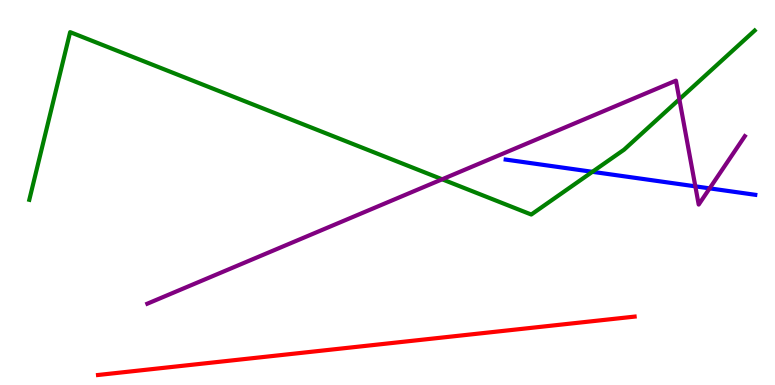[{'lines': ['blue', 'red'], 'intersections': []}, {'lines': ['green', 'red'], 'intersections': []}, {'lines': ['purple', 'red'], 'intersections': []}, {'lines': ['blue', 'green'], 'intersections': [{'x': 7.64, 'y': 5.54}]}, {'lines': ['blue', 'purple'], 'intersections': [{'x': 8.97, 'y': 5.16}, {'x': 9.16, 'y': 5.11}]}, {'lines': ['green', 'purple'], 'intersections': [{'x': 5.71, 'y': 5.34}, {'x': 8.77, 'y': 7.42}]}]